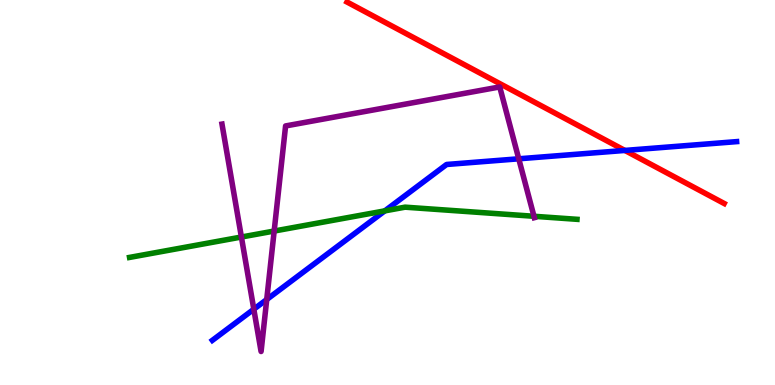[{'lines': ['blue', 'red'], 'intersections': [{'x': 8.06, 'y': 6.09}]}, {'lines': ['green', 'red'], 'intersections': []}, {'lines': ['purple', 'red'], 'intersections': []}, {'lines': ['blue', 'green'], 'intersections': [{'x': 4.97, 'y': 4.52}]}, {'lines': ['blue', 'purple'], 'intersections': [{'x': 3.28, 'y': 1.97}, {'x': 3.44, 'y': 2.22}, {'x': 6.69, 'y': 5.88}]}, {'lines': ['green', 'purple'], 'intersections': [{'x': 3.11, 'y': 3.84}, {'x': 3.54, 'y': 4.0}, {'x': 6.89, 'y': 4.38}]}]